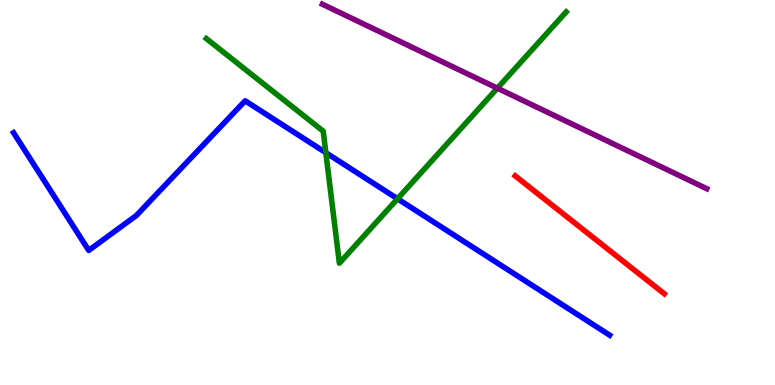[{'lines': ['blue', 'red'], 'intersections': []}, {'lines': ['green', 'red'], 'intersections': []}, {'lines': ['purple', 'red'], 'intersections': []}, {'lines': ['blue', 'green'], 'intersections': [{'x': 4.2, 'y': 6.03}, {'x': 5.13, 'y': 4.84}]}, {'lines': ['blue', 'purple'], 'intersections': []}, {'lines': ['green', 'purple'], 'intersections': [{'x': 6.42, 'y': 7.71}]}]